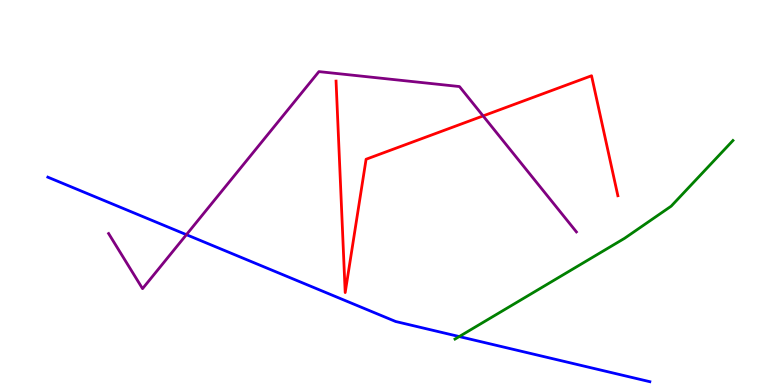[{'lines': ['blue', 'red'], 'intersections': []}, {'lines': ['green', 'red'], 'intersections': []}, {'lines': ['purple', 'red'], 'intersections': [{'x': 6.23, 'y': 6.99}]}, {'lines': ['blue', 'green'], 'intersections': [{'x': 5.93, 'y': 1.26}]}, {'lines': ['blue', 'purple'], 'intersections': [{'x': 2.41, 'y': 3.9}]}, {'lines': ['green', 'purple'], 'intersections': []}]